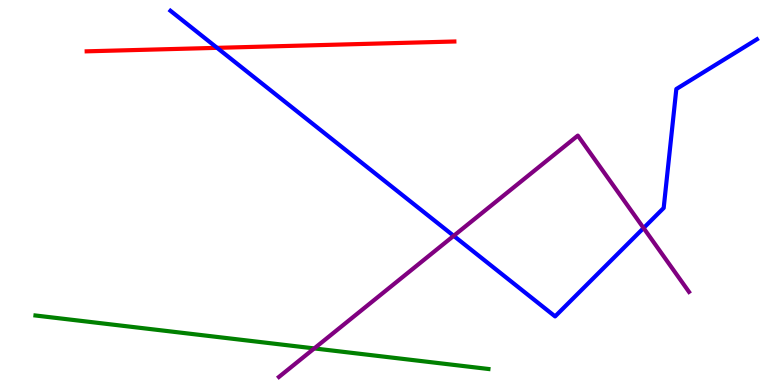[{'lines': ['blue', 'red'], 'intersections': [{'x': 2.8, 'y': 8.76}]}, {'lines': ['green', 'red'], 'intersections': []}, {'lines': ['purple', 'red'], 'intersections': []}, {'lines': ['blue', 'green'], 'intersections': []}, {'lines': ['blue', 'purple'], 'intersections': [{'x': 5.85, 'y': 3.87}, {'x': 8.3, 'y': 4.08}]}, {'lines': ['green', 'purple'], 'intersections': [{'x': 4.06, 'y': 0.95}]}]